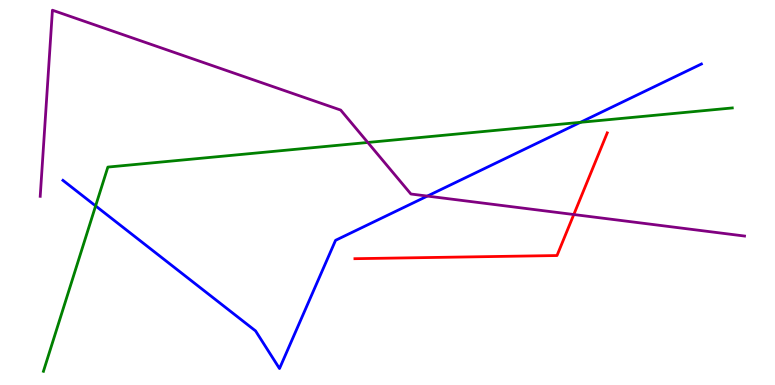[{'lines': ['blue', 'red'], 'intersections': []}, {'lines': ['green', 'red'], 'intersections': []}, {'lines': ['purple', 'red'], 'intersections': [{'x': 7.4, 'y': 4.43}]}, {'lines': ['blue', 'green'], 'intersections': [{'x': 1.23, 'y': 4.65}, {'x': 7.49, 'y': 6.82}]}, {'lines': ['blue', 'purple'], 'intersections': [{'x': 5.51, 'y': 4.91}]}, {'lines': ['green', 'purple'], 'intersections': [{'x': 4.75, 'y': 6.3}]}]